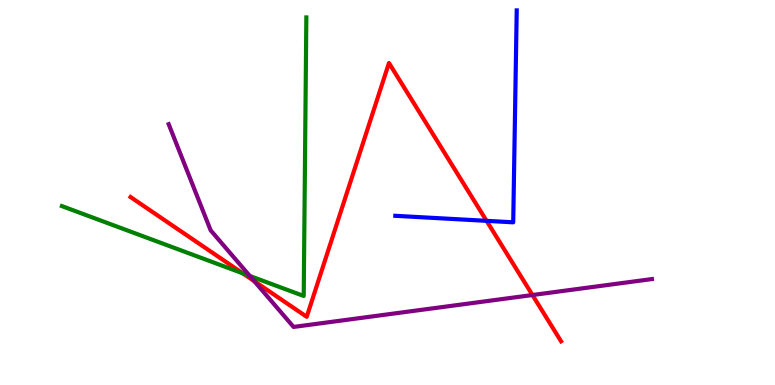[{'lines': ['blue', 'red'], 'intersections': [{'x': 6.28, 'y': 4.26}]}, {'lines': ['green', 'red'], 'intersections': [{'x': 3.13, 'y': 2.9}]}, {'lines': ['purple', 'red'], 'intersections': [{'x': 3.28, 'y': 2.7}, {'x': 6.87, 'y': 2.34}]}, {'lines': ['blue', 'green'], 'intersections': []}, {'lines': ['blue', 'purple'], 'intersections': []}, {'lines': ['green', 'purple'], 'intersections': [{'x': 3.22, 'y': 2.83}]}]